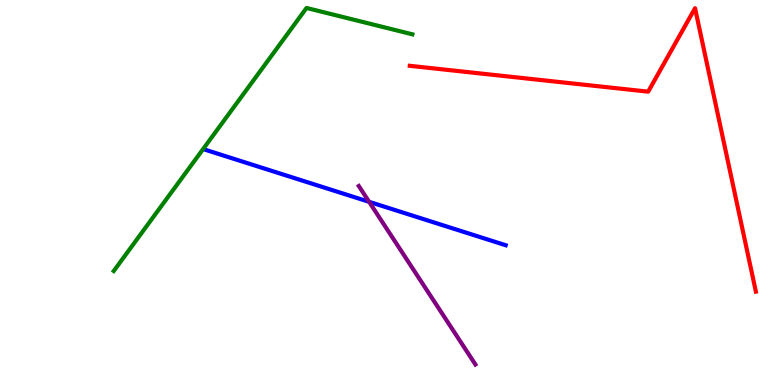[{'lines': ['blue', 'red'], 'intersections': []}, {'lines': ['green', 'red'], 'intersections': []}, {'lines': ['purple', 'red'], 'intersections': []}, {'lines': ['blue', 'green'], 'intersections': []}, {'lines': ['blue', 'purple'], 'intersections': [{'x': 4.76, 'y': 4.76}]}, {'lines': ['green', 'purple'], 'intersections': []}]